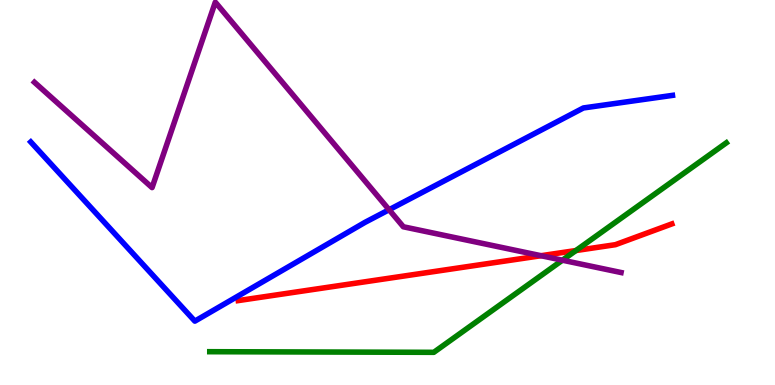[{'lines': ['blue', 'red'], 'intersections': []}, {'lines': ['green', 'red'], 'intersections': [{'x': 7.43, 'y': 3.49}]}, {'lines': ['purple', 'red'], 'intersections': [{'x': 6.98, 'y': 3.36}]}, {'lines': ['blue', 'green'], 'intersections': []}, {'lines': ['blue', 'purple'], 'intersections': [{'x': 5.02, 'y': 4.55}]}, {'lines': ['green', 'purple'], 'intersections': [{'x': 7.26, 'y': 3.24}]}]